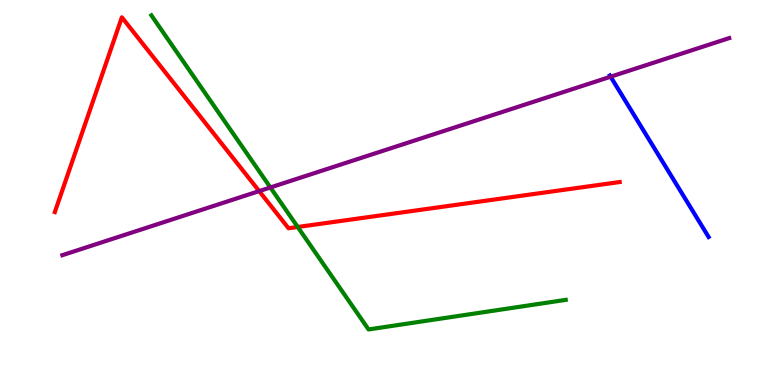[{'lines': ['blue', 'red'], 'intersections': []}, {'lines': ['green', 'red'], 'intersections': [{'x': 3.84, 'y': 4.1}]}, {'lines': ['purple', 'red'], 'intersections': [{'x': 3.34, 'y': 5.04}]}, {'lines': ['blue', 'green'], 'intersections': []}, {'lines': ['blue', 'purple'], 'intersections': [{'x': 7.88, 'y': 8.01}]}, {'lines': ['green', 'purple'], 'intersections': [{'x': 3.49, 'y': 5.13}]}]